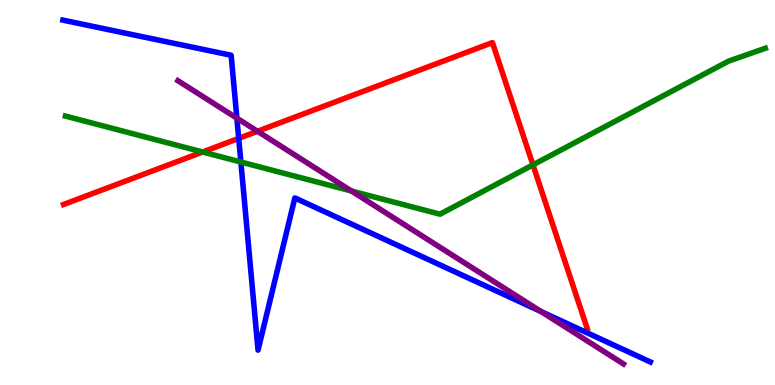[{'lines': ['blue', 'red'], 'intersections': [{'x': 3.08, 'y': 6.41}]}, {'lines': ['green', 'red'], 'intersections': [{'x': 2.61, 'y': 6.05}, {'x': 6.88, 'y': 5.72}]}, {'lines': ['purple', 'red'], 'intersections': [{'x': 3.32, 'y': 6.59}]}, {'lines': ['blue', 'green'], 'intersections': [{'x': 3.11, 'y': 5.79}]}, {'lines': ['blue', 'purple'], 'intersections': [{'x': 3.06, 'y': 6.93}, {'x': 6.98, 'y': 1.91}]}, {'lines': ['green', 'purple'], 'intersections': [{'x': 4.53, 'y': 5.04}]}]